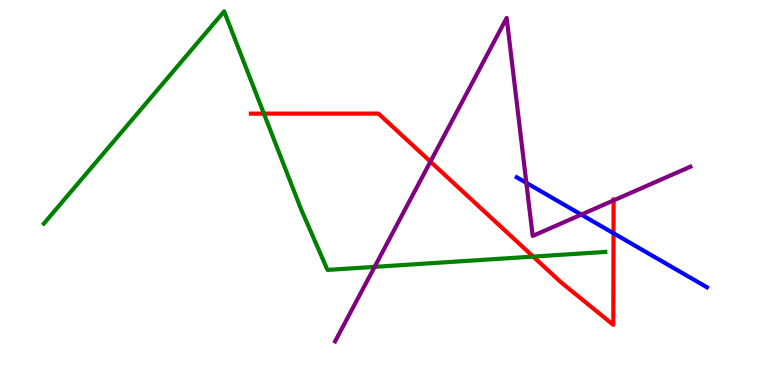[{'lines': ['blue', 'red'], 'intersections': [{'x': 7.92, 'y': 3.94}]}, {'lines': ['green', 'red'], 'intersections': [{'x': 3.41, 'y': 7.05}, {'x': 6.88, 'y': 3.34}]}, {'lines': ['purple', 'red'], 'intersections': [{'x': 5.55, 'y': 5.8}, {'x': 7.92, 'y': 4.79}]}, {'lines': ['blue', 'green'], 'intersections': []}, {'lines': ['blue', 'purple'], 'intersections': [{'x': 6.79, 'y': 5.25}, {'x': 7.5, 'y': 4.43}]}, {'lines': ['green', 'purple'], 'intersections': [{'x': 4.83, 'y': 3.07}]}]